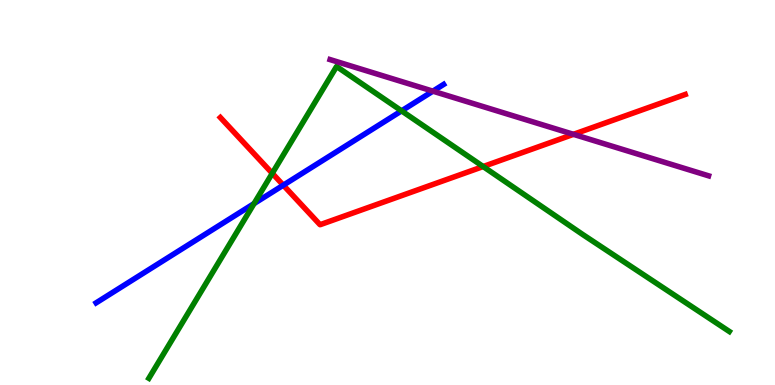[{'lines': ['blue', 'red'], 'intersections': [{'x': 3.66, 'y': 5.19}]}, {'lines': ['green', 'red'], 'intersections': [{'x': 3.51, 'y': 5.5}, {'x': 6.23, 'y': 5.67}]}, {'lines': ['purple', 'red'], 'intersections': [{'x': 7.4, 'y': 6.51}]}, {'lines': ['blue', 'green'], 'intersections': [{'x': 3.28, 'y': 4.71}, {'x': 5.18, 'y': 7.12}]}, {'lines': ['blue', 'purple'], 'intersections': [{'x': 5.59, 'y': 7.63}]}, {'lines': ['green', 'purple'], 'intersections': []}]